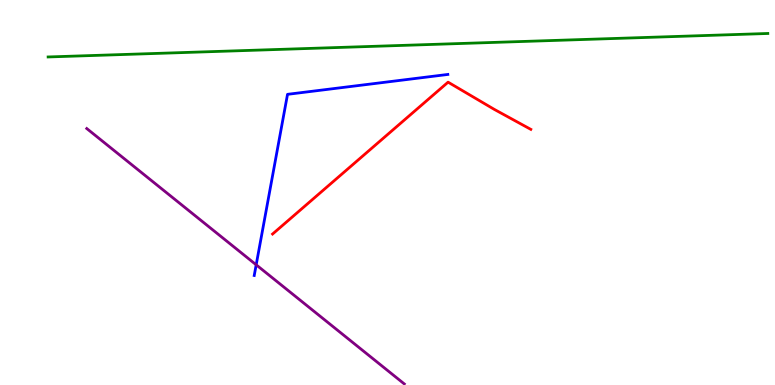[{'lines': ['blue', 'red'], 'intersections': []}, {'lines': ['green', 'red'], 'intersections': []}, {'lines': ['purple', 'red'], 'intersections': []}, {'lines': ['blue', 'green'], 'intersections': []}, {'lines': ['blue', 'purple'], 'intersections': [{'x': 3.31, 'y': 3.12}]}, {'lines': ['green', 'purple'], 'intersections': []}]